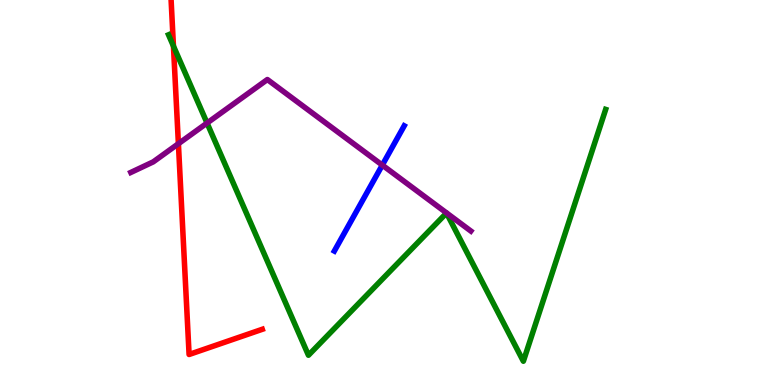[{'lines': ['blue', 'red'], 'intersections': []}, {'lines': ['green', 'red'], 'intersections': [{'x': 2.24, 'y': 8.8}]}, {'lines': ['purple', 'red'], 'intersections': [{'x': 2.3, 'y': 6.27}]}, {'lines': ['blue', 'green'], 'intersections': []}, {'lines': ['blue', 'purple'], 'intersections': [{'x': 4.93, 'y': 5.71}]}, {'lines': ['green', 'purple'], 'intersections': [{'x': 2.67, 'y': 6.8}]}]